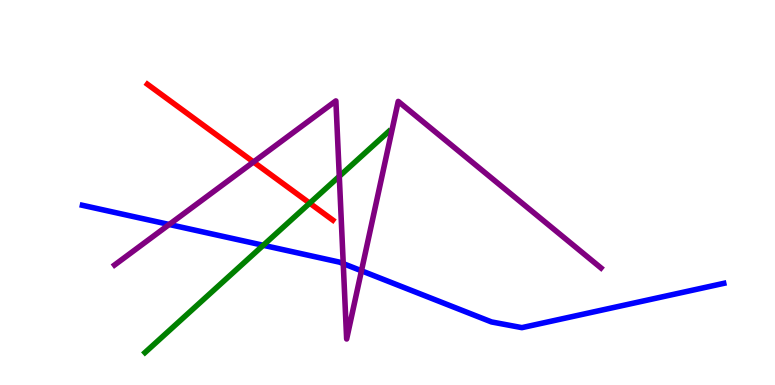[{'lines': ['blue', 'red'], 'intersections': []}, {'lines': ['green', 'red'], 'intersections': [{'x': 4.0, 'y': 4.72}]}, {'lines': ['purple', 'red'], 'intersections': [{'x': 3.27, 'y': 5.79}]}, {'lines': ['blue', 'green'], 'intersections': [{'x': 3.4, 'y': 3.63}]}, {'lines': ['blue', 'purple'], 'intersections': [{'x': 2.18, 'y': 4.17}, {'x': 4.43, 'y': 3.15}, {'x': 4.66, 'y': 2.97}]}, {'lines': ['green', 'purple'], 'intersections': [{'x': 4.38, 'y': 5.42}]}]